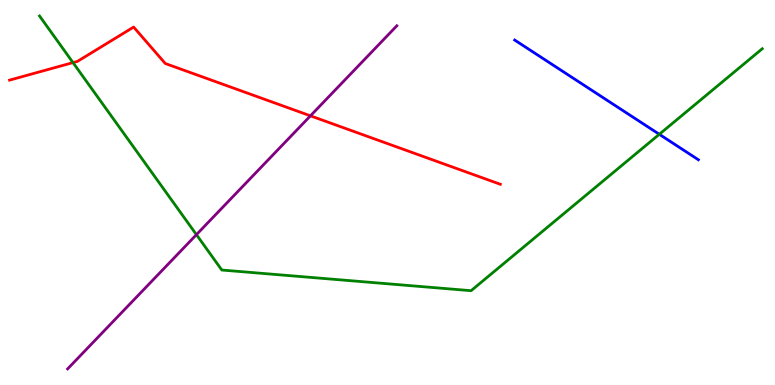[{'lines': ['blue', 'red'], 'intersections': []}, {'lines': ['green', 'red'], 'intersections': [{'x': 0.942, 'y': 8.37}]}, {'lines': ['purple', 'red'], 'intersections': [{'x': 4.01, 'y': 6.99}]}, {'lines': ['blue', 'green'], 'intersections': [{'x': 8.51, 'y': 6.51}]}, {'lines': ['blue', 'purple'], 'intersections': []}, {'lines': ['green', 'purple'], 'intersections': [{'x': 2.53, 'y': 3.91}]}]